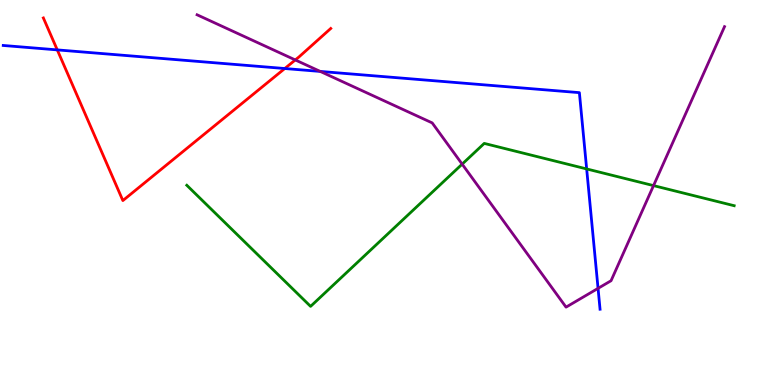[{'lines': ['blue', 'red'], 'intersections': [{'x': 0.739, 'y': 8.7}, {'x': 3.67, 'y': 8.22}]}, {'lines': ['green', 'red'], 'intersections': []}, {'lines': ['purple', 'red'], 'intersections': [{'x': 3.81, 'y': 8.44}]}, {'lines': ['blue', 'green'], 'intersections': [{'x': 7.57, 'y': 5.61}]}, {'lines': ['blue', 'purple'], 'intersections': [{'x': 4.13, 'y': 8.14}, {'x': 7.72, 'y': 2.51}]}, {'lines': ['green', 'purple'], 'intersections': [{'x': 5.96, 'y': 5.74}, {'x': 8.43, 'y': 5.18}]}]